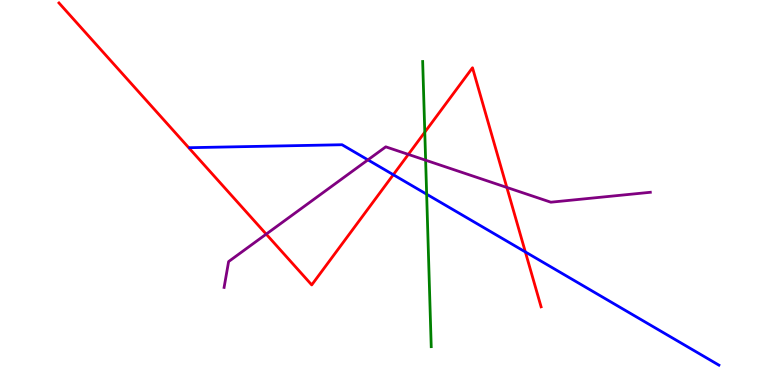[{'lines': ['blue', 'red'], 'intersections': [{'x': 5.07, 'y': 5.46}, {'x': 6.78, 'y': 3.46}]}, {'lines': ['green', 'red'], 'intersections': [{'x': 5.48, 'y': 6.57}]}, {'lines': ['purple', 'red'], 'intersections': [{'x': 3.43, 'y': 3.92}, {'x': 5.27, 'y': 5.99}, {'x': 6.54, 'y': 5.13}]}, {'lines': ['blue', 'green'], 'intersections': [{'x': 5.51, 'y': 4.96}]}, {'lines': ['blue', 'purple'], 'intersections': [{'x': 4.75, 'y': 5.85}]}, {'lines': ['green', 'purple'], 'intersections': [{'x': 5.49, 'y': 5.84}]}]